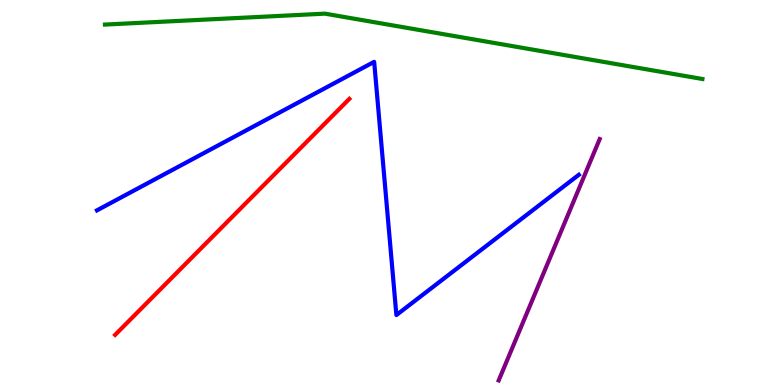[{'lines': ['blue', 'red'], 'intersections': []}, {'lines': ['green', 'red'], 'intersections': []}, {'lines': ['purple', 'red'], 'intersections': []}, {'lines': ['blue', 'green'], 'intersections': []}, {'lines': ['blue', 'purple'], 'intersections': []}, {'lines': ['green', 'purple'], 'intersections': []}]